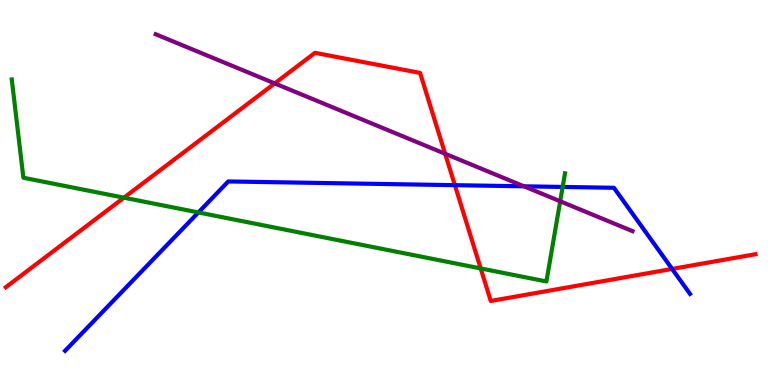[{'lines': ['blue', 'red'], 'intersections': [{'x': 5.87, 'y': 5.19}, {'x': 8.67, 'y': 3.01}]}, {'lines': ['green', 'red'], 'intersections': [{'x': 1.6, 'y': 4.87}, {'x': 6.2, 'y': 3.03}]}, {'lines': ['purple', 'red'], 'intersections': [{'x': 3.54, 'y': 7.83}, {'x': 5.74, 'y': 6.01}]}, {'lines': ['blue', 'green'], 'intersections': [{'x': 2.56, 'y': 4.48}, {'x': 7.26, 'y': 5.14}]}, {'lines': ['blue', 'purple'], 'intersections': [{'x': 6.76, 'y': 5.16}]}, {'lines': ['green', 'purple'], 'intersections': [{'x': 7.23, 'y': 4.77}]}]